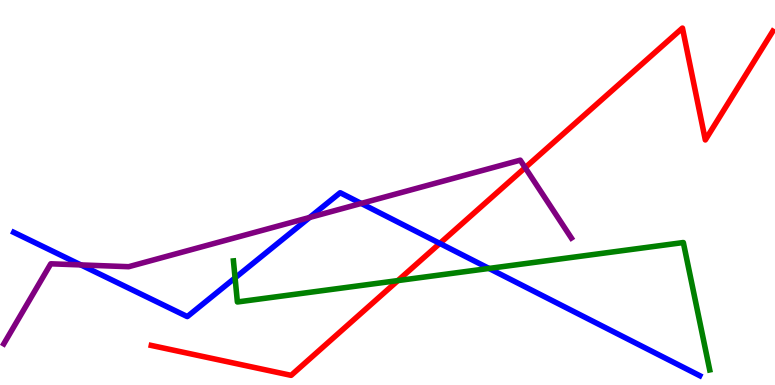[{'lines': ['blue', 'red'], 'intersections': [{'x': 5.67, 'y': 3.68}]}, {'lines': ['green', 'red'], 'intersections': [{'x': 5.13, 'y': 2.71}]}, {'lines': ['purple', 'red'], 'intersections': [{'x': 6.78, 'y': 5.65}]}, {'lines': ['blue', 'green'], 'intersections': [{'x': 3.03, 'y': 2.78}, {'x': 6.31, 'y': 3.03}]}, {'lines': ['blue', 'purple'], 'intersections': [{'x': 1.04, 'y': 3.12}, {'x': 3.99, 'y': 4.35}, {'x': 4.66, 'y': 4.72}]}, {'lines': ['green', 'purple'], 'intersections': []}]